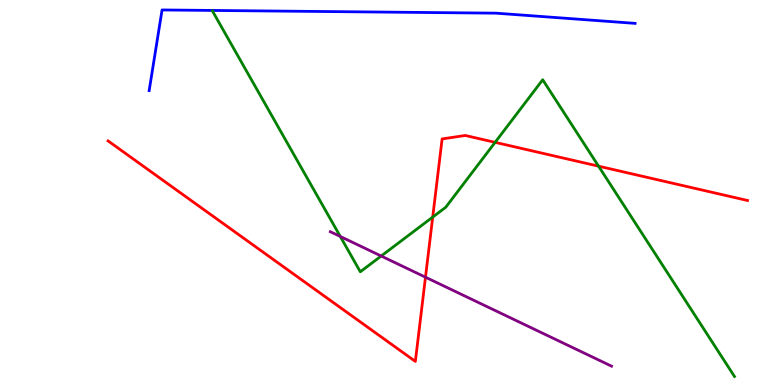[{'lines': ['blue', 'red'], 'intersections': []}, {'lines': ['green', 'red'], 'intersections': [{'x': 5.58, 'y': 4.36}, {'x': 6.39, 'y': 6.3}, {'x': 7.72, 'y': 5.68}]}, {'lines': ['purple', 'red'], 'intersections': [{'x': 5.49, 'y': 2.8}]}, {'lines': ['blue', 'green'], 'intersections': []}, {'lines': ['blue', 'purple'], 'intersections': []}, {'lines': ['green', 'purple'], 'intersections': [{'x': 4.39, 'y': 3.86}, {'x': 4.92, 'y': 3.35}]}]